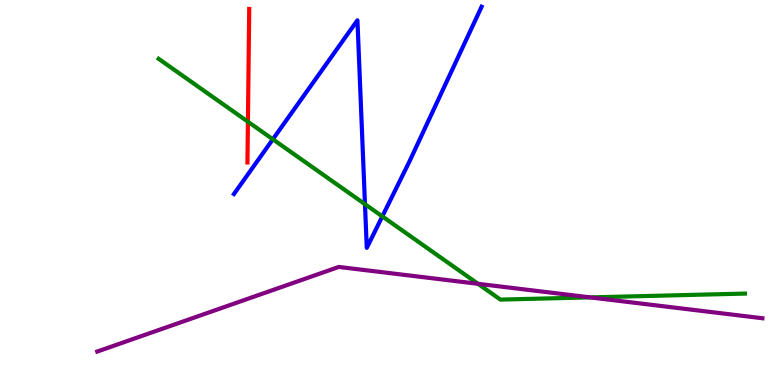[{'lines': ['blue', 'red'], 'intersections': []}, {'lines': ['green', 'red'], 'intersections': [{'x': 3.2, 'y': 6.84}]}, {'lines': ['purple', 'red'], 'intersections': []}, {'lines': ['blue', 'green'], 'intersections': [{'x': 3.52, 'y': 6.38}, {'x': 4.71, 'y': 4.7}, {'x': 4.93, 'y': 4.38}]}, {'lines': ['blue', 'purple'], 'intersections': []}, {'lines': ['green', 'purple'], 'intersections': [{'x': 6.17, 'y': 2.63}, {'x': 7.61, 'y': 2.28}]}]